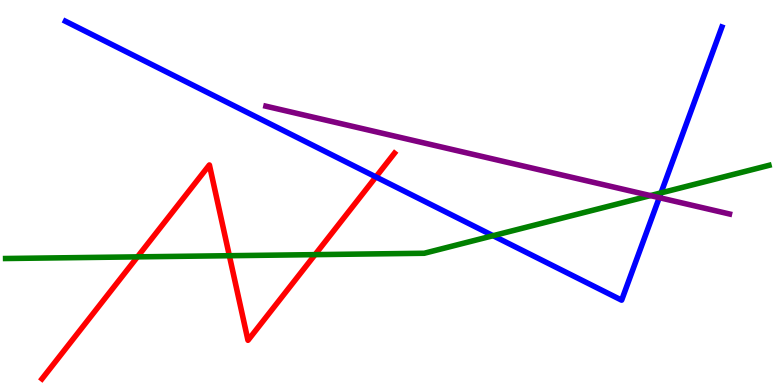[{'lines': ['blue', 'red'], 'intersections': [{'x': 4.85, 'y': 5.4}]}, {'lines': ['green', 'red'], 'intersections': [{'x': 1.77, 'y': 3.33}, {'x': 2.96, 'y': 3.36}, {'x': 4.07, 'y': 3.39}]}, {'lines': ['purple', 'red'], 'intersections': []}, {'lines': ['blue', 'green'], 'intersections': [{'x': 6.36, 'y': 3.88}, {'x': 8.53, 'y': 4.99}]}, {'lines': ['blue', 'purple'], 'intersections': [{'x': 8.51, 'y': 4.87}]}, {'lines': ['green', 'purple'], 'intersections': [{'x': 8.39, 'y': 4.92}]}]